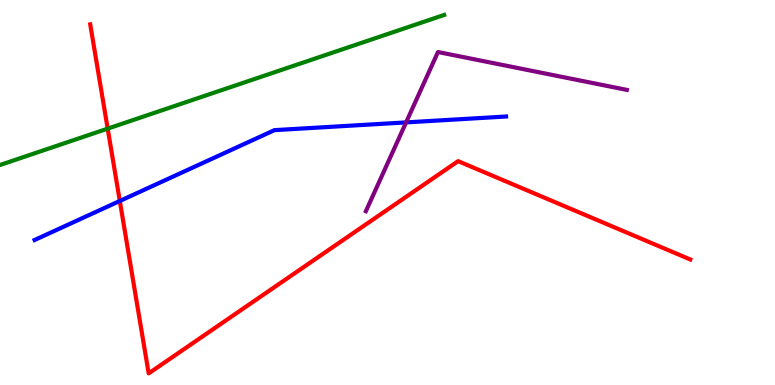[{'lines': ['blue', 'red'], 'intersections': [{'x': 1.55, 'y': 4.78}]}, {'lines': ['green', 'red'], 'intersections': [{'x': 1.39, 'y': 6.66}]}, {'lines': ['purple', 'red'], 'intersections': []}, {'lines': ['blue', 'green'], 'intersections': []}, {'lines': ['blue', 'purple'], 'intersections': [{'x': 5.24, 'y': 6.82}]}, {'lines': ['green', 'purple'], 'intersections': []}]